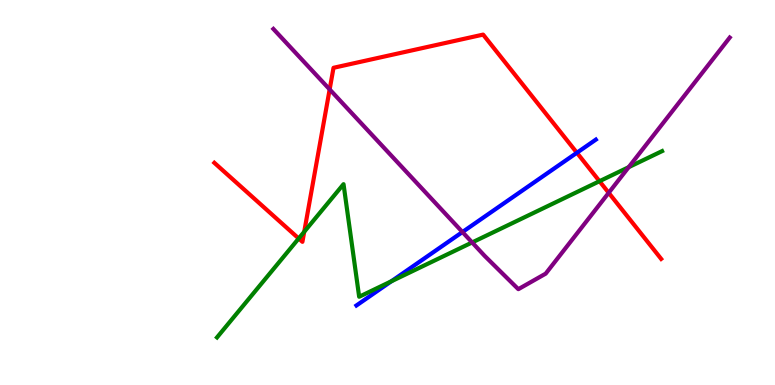[{'lines': ['blue', 'red'], 'intersections': [{'x': 7.44, 'y': 6.03}]}, {'lines': ['green', 'red'], 'intersections': [{'x': 3.85, 'y': 3.81}, {'x': 3.93, 'y': 3.98}, {'x': 7.74, 'y': 5.29}]}, {'lines': ['purple', 'red'], 'intersections': [{'x': 4.25, 'y': 7.68}, {'x': 7.85, 'y': 4.99}]}, {'lines': ['blue', 'green'], 'intersections': [{'x': 5.05, 'y': 2.69}]}, {'lines': ['blue', 'purple'], 'intersections': [{'x': 5.97, 'y': 3.97}]}, {'lines': ['green', 'purple'], 'intersections': [{'x': 6.09, 'y': 3.7}, {'x': 8.11, 'y': 5.66}]}]